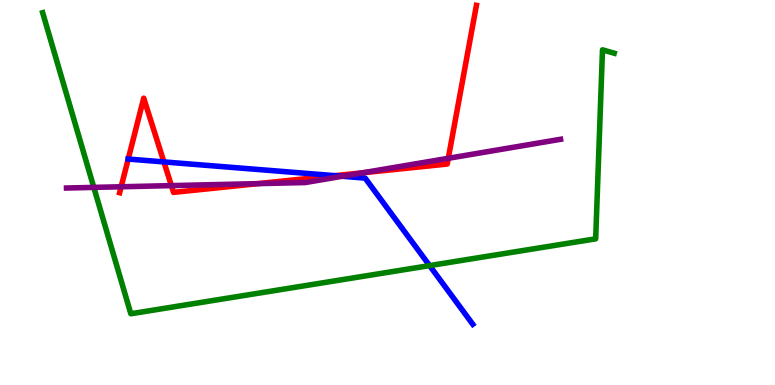[{'lines': ['blue', 'red'], 'intersections': [{'x': 1.65, 'y': 5.87}, {'x': 2.11, 'y': 5.79}, {'x': 4.32, 'y': 5.44}]}, {'lines': ['green', 'red'], 'intersections': []}, {'lines': ['purple', 'red'], 'intersections': [{'x': 1.56, 'y': 5.15}, {'x': 2.21, 'y': 5.18}, {'x': 3.33, 'y': 5.23}, {'x': 4.68, 'y': 5.51}, {'x': 5.78, 'y': 5.89}]}, {'lines': ['blue', 'green'], 'intersections': [{'x': 5.54, 'y': 3.1}]}, {'lines': ['blue', 'purple'], 'intersections': [{'x': 4.42, 'y': 5.42}]}, {'lines': ['green', 'purple'], 'intersections': [{'x': 1.21, 'y': 5.13}]}]